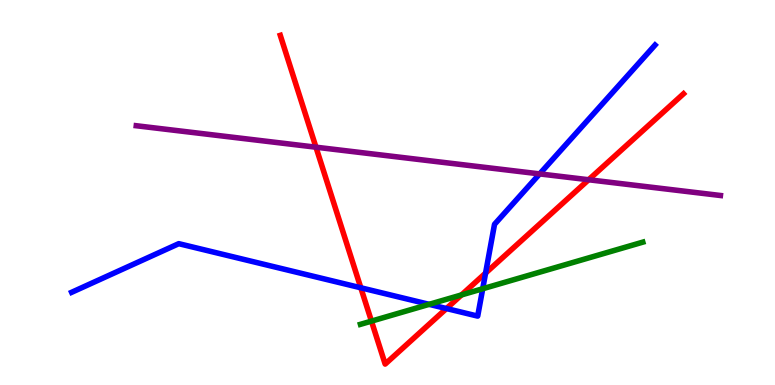[{'lines': ['blue', 'red'], 'intersections': [{'x': 4.66, 'y': 2.53}, {'x': 5.76, 'y': 1.99}, {'x': 6.27, 'y': 2.91}]}, {'lines': ['green', 'red'], 'intersections': [{'x': 4.79, 'y': 1.66}, {'x': 5.95, 'y': 2.34}]}, {'lines': ['purple', 'red'], 'intersections': [{'x': 4.08, 'y': 6.18}, {'x': 7.6, 'y': 5.33}]}, {'lines': ['blue', 'green'], 'intersections': [{'x': 5.54, 'y': 2.1}, {'x': 6.23, 'y': 2.5}]}, {'lines': ['blue', 'purple'], 'intersections': [{'x': 6.96, 'y': 5.48}]}, {'lines': ['green', 'purple'], 'intersections': []}]